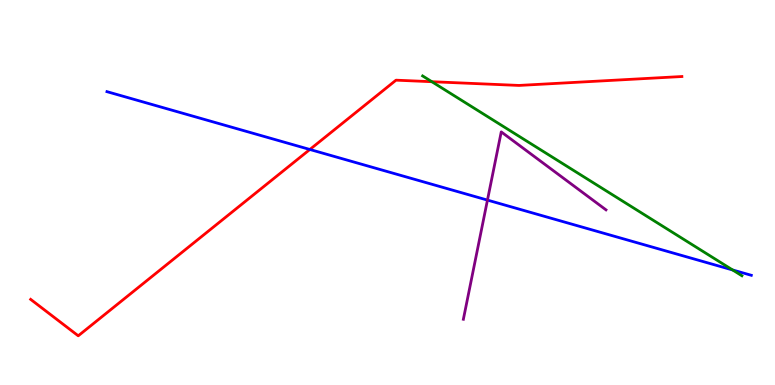[{'lines': ['blue', 'red'], 'intersections': [{'x': 4.0, 'y': 6.12}]}, {'lines': ['green', 'red'], 'intersections': [{'x': 5.57, 'y': 7.88}]}, {'lines': ['purple', 'red'], 'intersections': []}, {'lines': ['blue', 'green'], 'intersections': [{'x': 9.45, 'y': 2.99}]}, {'lines': ['blue', 'purple'], 'intersections': [{'x': 6.29, 'y': 4.8}]}, {'lines': ['green', 'purple'], 'intersections': []}]